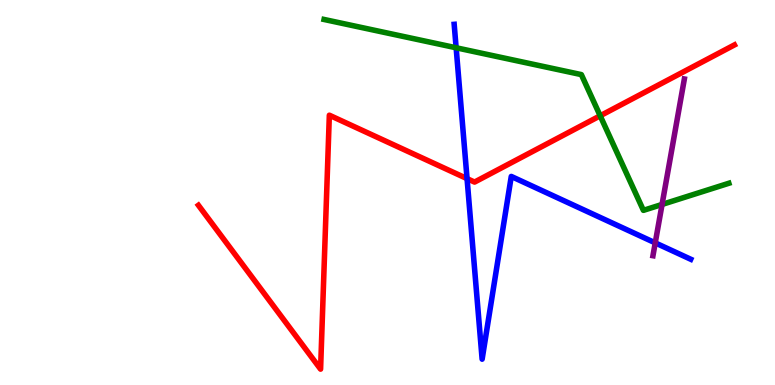[{'lines': ['blue', 'red'], 'intersections': [{'x': 6.03, 'y': 5.36}]}, {'lines': ['green', 'red'], 'intersections': [{'x': 7.74, 'y': 6.99}]}, {'lines': ['purple', 'red'], 'intersections': []}, {'lines': ['blue', 'green'], 'intersections': [{'x': 5.89, 'y': 8.76}]}, {'lines': ['blue', 'purple'], 'intersections': [{'x': 8.45, 'y': 3.69}]}, {'lines': ['green', 'purple'], 'intersections': [{'x': 8.54, 'y': 4.69}]}]